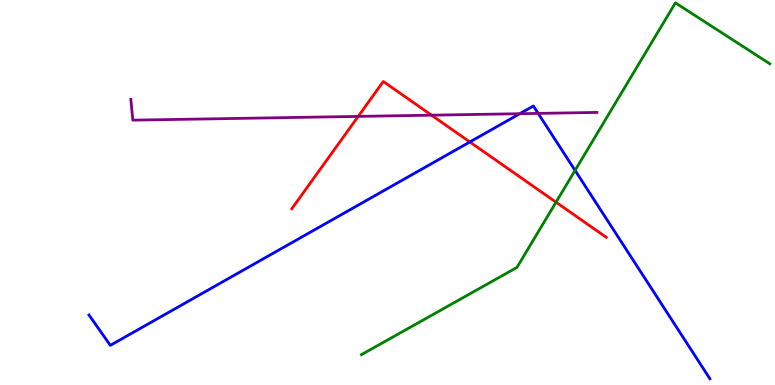[{'lines': ['blue', 'red'], 'intersections': [{'x': 6.06, 'y': 6.31}]}, {'lines': ['green', 'red'], 'intersections': [{'x': 7.17, 'y': 4.75}]}, {'lines': ['purple', 'red'], 'intersections': [{'x': 4.62, 'y': 6.98}, {'x': 5.57, 'y': 7.01}]}, {'lines': ['blue', 'green'], 'intersections': [{'x': 7.42, 'y': 5.57}]}, {'lines': ['blue', 'purple'], 'intersections': [{'x': 6.71, 'y': 7.05}, {'x': 6.94, 'y': 7.05}]}, {'lines': ['green', 'purple'], 'intersections': []}]